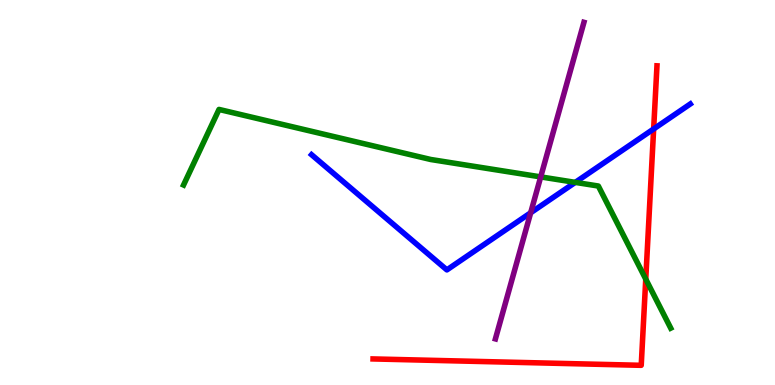[{'lines': ['blue', 'red'], 'intersections': [{'x': 8.43, 'y': 6.65}]}, {'lines': ['green', 'red'], 'intersections': [{'x': 8.33, 'y': 2.75}]}, {'lines': ['purple', 'red'], 'intersections': []}, {'lines': ['blue', 'green'], 'intersections': [{'x': 7.42, 'y': 5.26}]}, {'lines': ['blue', 'purple'], 'intersections': [{'x': 6.85, 'y': 4.47}]}, {'lines': ['green', 'purple'], 'intersections': [{'x': 6.98, 'y': 5.41}]}]